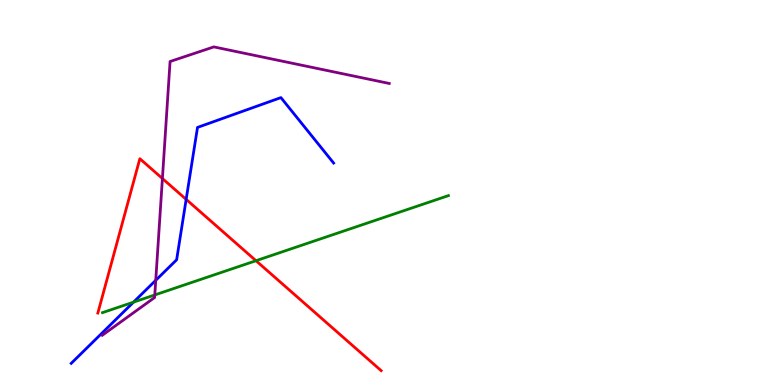[{'lines': ['blue', 'red'], 'intersections': [{'x': 2.4, 'y': 4.82}]}, {'lines': ['green', 'red'], 'intersections': [{'x': 3.3, 'y': 3.23}]}, {'lines': ['purple', 'red'], 'intersections': [{'x': 2.1, 'y': 5.36}]}, {'lines': ['blue', 'green'], 'intersections': [{'x': 1.72, 'y': 2.15}]}, {'lines': ['blue', 'purple'], 'intersections': [{'x': 2.01, 'y': 2.72}]}, {'lines': ['green', 'purple'], 'intersections': [{'x': 2.0, 'y': 2.34}]}]